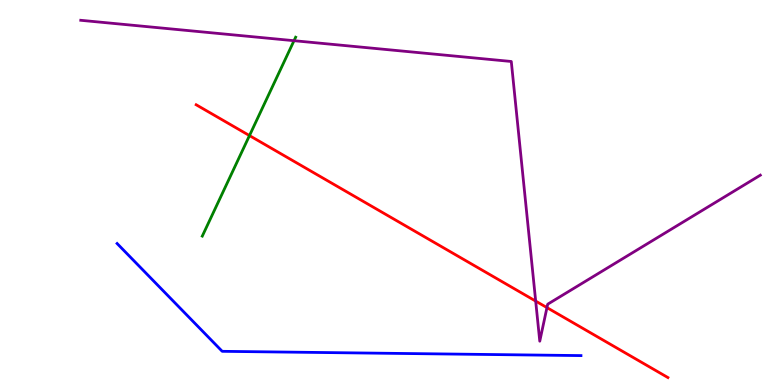[{'lines': ['blue', 'red'], 'intersections': []}, {'lines': ['green', 'red'], 'intersections': [{'x': 3.22, 'y': 6.48}]}, {'lines': ['purple', 'red'], 'intersections': [{'x': 6.91, 'y': 2.18}, {'x': 7.06, 'y': 2.01}]}, {'lines': ['blue', 'green'], 'intersections': []}, {'lines': ['blue', 'purple'], 'intersections': []}, {'lines': ['green', 'purple'], 'intersections': [{'x': 3.79, 'y': 8.94}]}]